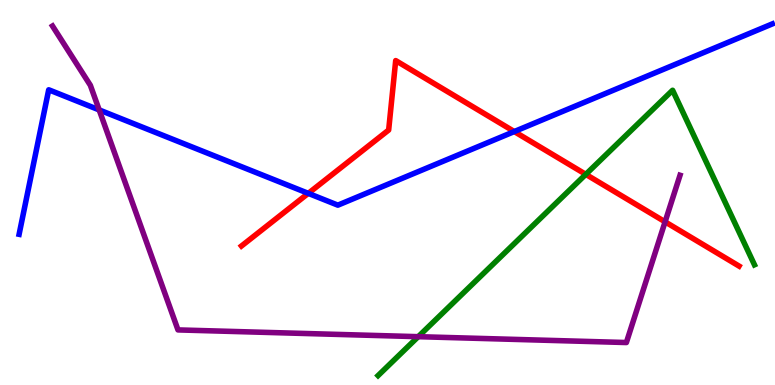[{'lines': ['blue', 'red'], 'intersections': [{'x': 3.98, 'y': 4.98}, {'x': 6.64, 'y': 6.58}]}, {'lines': ['green', 'red'], 'intersections': [{'x': 7.56, 'y': 5.47}]}, {'lines': ['purple', 'red'], 'intersections': [{'x': 8.58, 'y': 4.24}]}, {'lines': ['blue', 'green'], 'intersections': []}, {'lines': ['blue', 'purple'], 'intersections': [{'x': 1.28, 'y': 7.15}]}, {'lines': ['green', 'purple'], 'intersections': [{'x': 5.4, 'y': 1.26}]}]